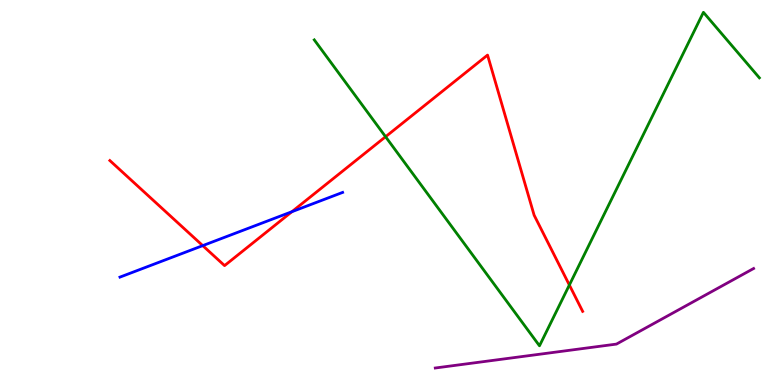[{'lines': ['blue', 'red'], 'intersections': [{'x': 2.62, 'y': 3.62}, {'x': 3.77, 'y': 4.5}]}, {'lines': ['green', 'red'], 'intersections': [{'x': 4.98, 'y': 6.45}, {'x': 7.35, 'y': 2.6}]}, {'lines': ['purple', 'red'], 'intersections': []}, {'lines': ['blue', 'green'], 'intersections': []}, {'lines': ['blue', 'purple'], 'intersections': []}, {'lines': ['green', 'purple'], 'intersections': []}]